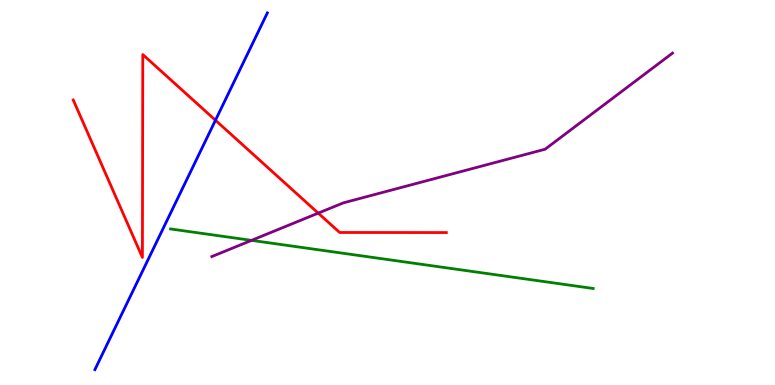[{'lines': ['blue', 'red'], 'intersections': [{'x': 2.78, 'y': 6.88}]}, {'lines': ['green', 'red'], 'intersections': []}, {'lines': ['purple', 'red'], 'intersections': [{'x': 4.11, 'y': 4.46}]}, {'lines': ['blue', 'green'], 'intersections': []}, {'lines': ['blue', 'purple'], 'intersections': []}, {'lines': ['green', 'purple'], 'intersections': [{'x': 3.25, 'y': 3.76}]}]